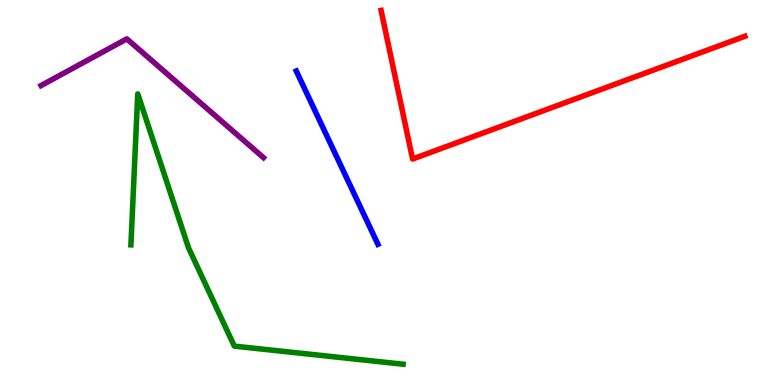[{'lines': ['blue', 'red'], 'intersections': []}, {'lines': ['green', 'red'], 'intersections': []}, {'lines': ['purple', 'red'], 'intersections': []}, {'lines': ['blue', 'green'], 'intersections': []}, {'lines': ['blue', 'purple'], 'intersections': []}, {'lines': ['green', 'purple'], 'intersections': []}]